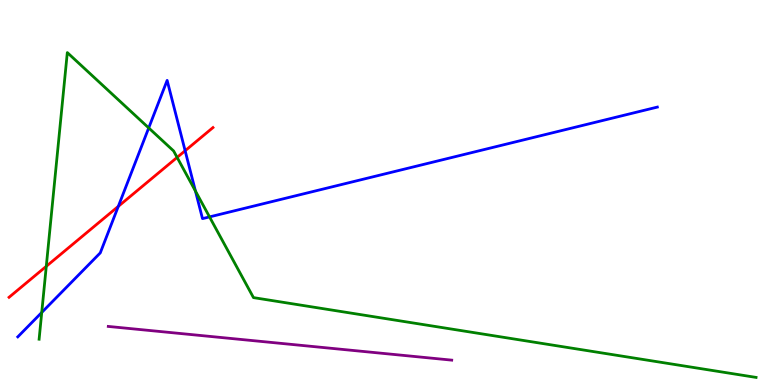[{'lines': ['blue', 'red'], 'intersections': [{'x': 1.53, 'y': 4.64}, {'x': 2.39, 'y': 6.08}]}, {'lines': ['green', 'red'], 'intersections': [{'x': 0.597, 'y': 3.08}, {'x': 2.29, 'y': 5.91}]}, {'lines': ['purple', 'red'], 'intersections': []}, {'lines': ['blue', 'green'], 'intersections': [{'x': 0.539, 'y': 1.88}, {'x': 1.92, 'y': 6.68}, {'x': 2.52, 'y': 5.04}, {'x': 2.7, 'y': 4.37}]}, {'lines': ['blue', 'purple'], 'intersections': []}, {'lines': ['green', 'purple'], 'intersections': []}]